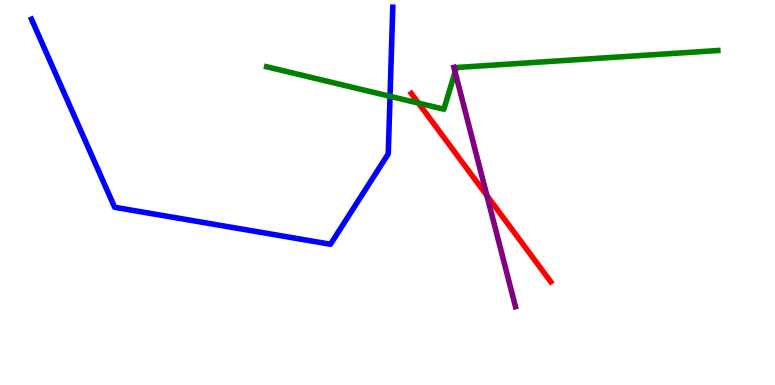[{'lines': ['blue', 'red'], 'intersections': []}, {'lines': ['green', 'red'], 'intersections': [{'x': 5.4, 'y': 7.32}]}, {'lines': ['purple', 'red'], 'intersections': [{'x': 6.28, 'y': 4.92}]}, {'lines': ['blue', 'green'], 'intersections': [{'x': 5.03, 'y': 7.5}]}, {'lines': ['blue', 'purple'], 'intersections': []}, {'lines': ['green', 'purple'], 'intersections': [{'x': 5.87, 'y': 8.13}]}]